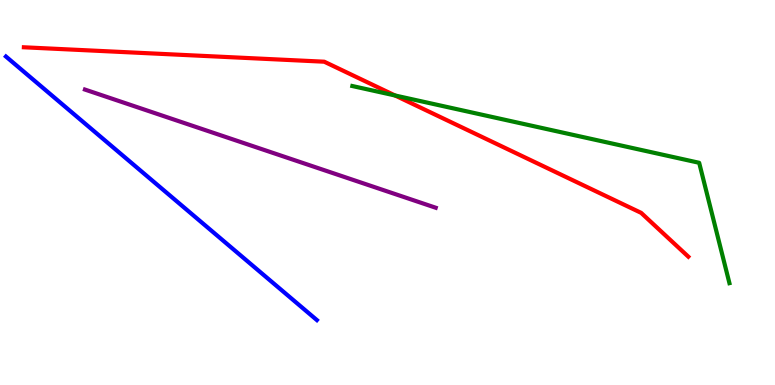[{'lines': ['blue', 'red'], 'intersections': []}, {'lines': ['green', 'red'], 'intersections': [{'x': 5.1, 'y': 7.52}]}, {'lines': ['purple', 'red'], 'intersections': []}, {'lines': ['blue', 'green'], 'intersections': []}, {'lines': ['blue', 'purple'], 'intersections': []}, {'lines': ['green', 'purple'], 'intersections': []}]